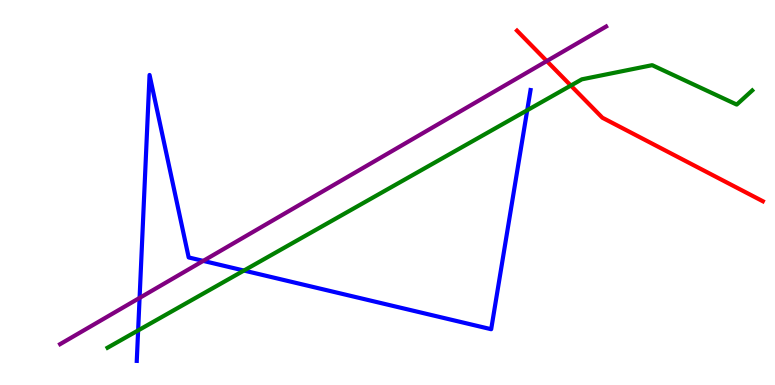[{'lines': ['blue', 'red'], 'intersections': []}, {'lines': ['green', 'red'], 'intersections': [{'x': 7.37, 'y': 7.78}]}, {'lines': ['purple', 'red'], 'intersections': [{'x': 7.06, 'y': 8.41}]}, {'lines': ['blue', 'green'], 'intersections': [{'x': 1.78, 'y': 1.42}, {'x': 3.15, 'y': 2.97}, {'x': 6.8, 'y': 7.14}]}, {'lines': ['blue', 'purple'], 'intersections': [{'x': 1.8, 'y': 2.26}, {'x': 2.62, 'y': 3.22}]}, {'lines': ['green', 'purple'], 'intersections': []}]